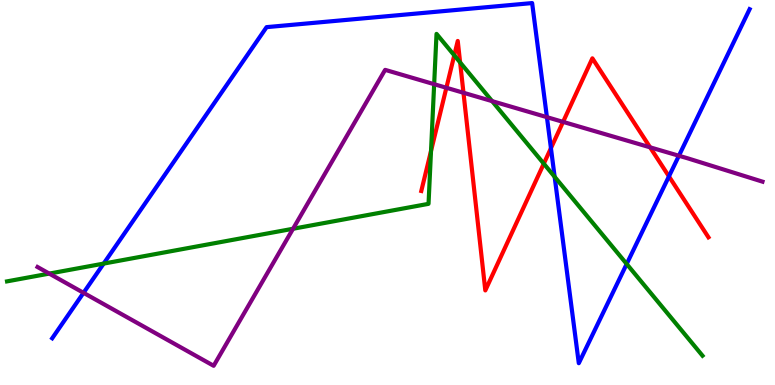[{'lines': ['blue', 'red'], 'intersections': [{'x': 7.11, 'y': 6.15}, {'x': 8.63, 'y': 5.42}]}, {'lines': ['green', 'red'], 'intersections': [{'x': 5.56, 'y': 6.08}, {'x': 5.86, 'y': 8.56}, {'x': 5.94, 'y': 8.38}, {'x': 7.02, 'y': 5.75}]}, {'lines': ['purple', 'red'], 'intersections': [{'x': 5.76, 'y': 7.72}, {'x': 5.98, 'y': 7.59}, {'x': 7.27, 'y': 6.83}, {'x': 8.39, 'y': 6.17}]}, {'lines': ['blue', 'green'], 'intersections': [{'x': 1.34, 'y': 3.15}, {'x': 7.16, 'y': 5.41}, {'x': 8.09, 'y': 3.14}]}, {'lines': ['blue', 'purple'], 'intersections': [{'x': 1.08, 'y': 2.39}, {'x': 7.06, 'y': 6.96}, {'x': 8.76, 'y': 5.95}]}, {'lines': ['green', 'purple'], 'intersections': [{'x': 0.636, 'y': 2.89}, {'x': 3.78, 'y': 4.06}, {'x': 5.6, 'y': 7.81}, {'x': 6.35, 'y': 7.37}]}]